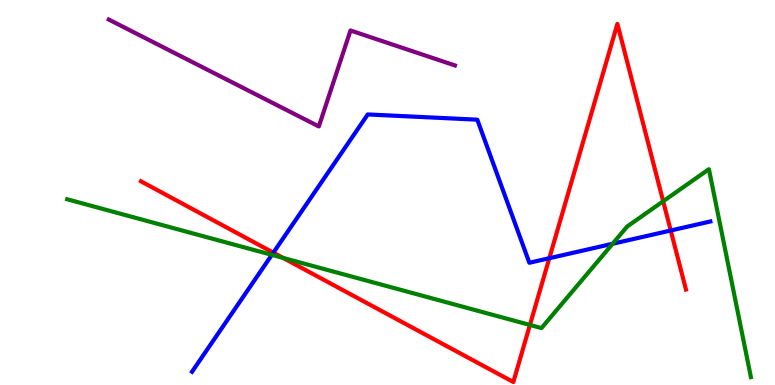[{'lines': ['blue', 'red'], 'intersections': [{'x': 3.53, 'y': 3.44}, {'x': 7.09, 'y': 3.29}, {'x': 8.65, 'y': 4.01}]}, {'lines': ['green', 'red'], 'intersections': [{'x': 3.65, 'y': 3.3}, {'x': 6.84, 'y': 1.56}, {'x': 8.56, 'y': 4.77}]}, {'lines': ['purple', 'red'], 'intersections': []}, {'lines': ['blue', 'green'], 'intersections': [{'x': 3.51, 'y': 3.38}, {'x': 7.9, 'y': 3.67}]}, {'lines': ['blue', 'purple'], 'intersections': []}, {'lines': ['green', 'purple'], 'intersections': []}]